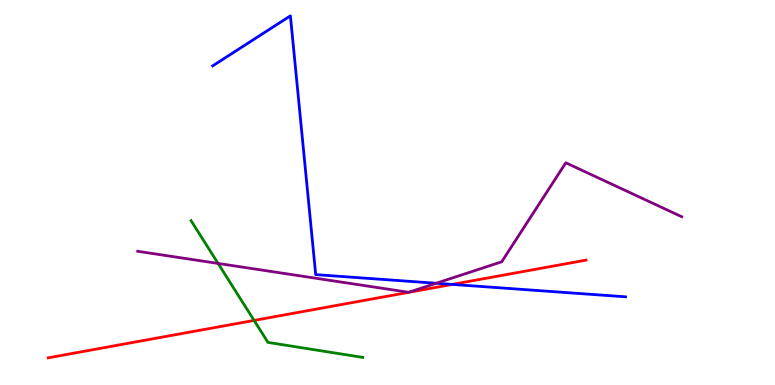[{'lines': ['blue', 'red'], 'intersections': [{'x': 5.84, 'y': 2.61}]}, {'lines': ['green', 'red'], 'intersections': [{'x': 3.28, 'y': 1.68}]}, {'lines': ['purple', 'red'], 'intersections': []}, {'lines': ['blue', 'green'], 'intersections': []}, {'lines': ['blue', 'purple'], 'intersections': [{'x': 5.63, 'y': 2.64}]}, {'lines': ['green', 'purple'], 'intersections': [{'x': 2.81, 'y': 3.16}]}]